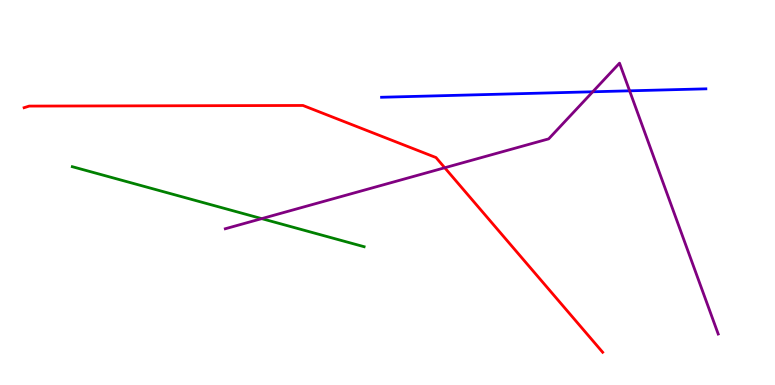[{'lines': ['blue', 'red'], 'intersections': []}, {'lines': ['green', 'red'], 'intersections': []}, {'lines': ['purple', 'red'], 'intersections': [{'x': 5.74, 'y': 5.64}]}, {'lines': ['blue', 'green'], 'intersections': []}, {'lines': ['blue', 'purple'], 'intersections': [{'x': 7.65, 'y': 7.62}, {'x': 8.12, 'y': 7.64}]}, {'lines': ['green', 'purple'], 'intersections': [{'x': 3.38, 'y': 4.32}]}]